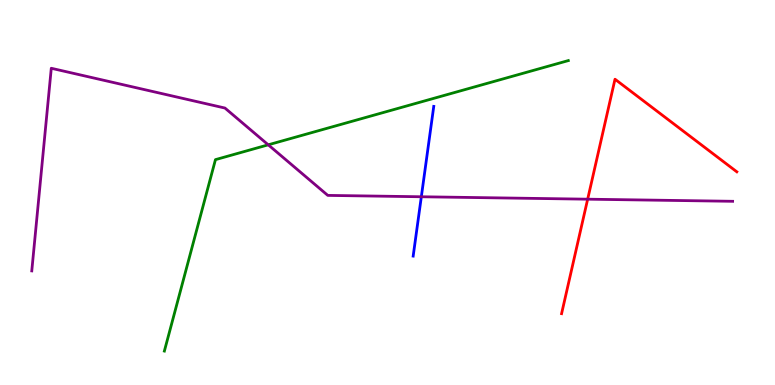[{'lines': ['blue', 'red'], 'intersections': []}, {'lines': ['green', 'red'], 'intersections': []}, {'lines': ['purple', 'red'], 'intersections': [{'x': 7.58, 'y': 4.83}]}, {'lines': ['blue', 'green'], 'intersections': []}, {'lines': ['blue', 'purple'], 'intersections': [{'x': 5.44, 'y': 4.89}]}, {'lines': ['green', 'purple'], 'intersections': [{'x': 3.46, 'y': 6.24}]}]